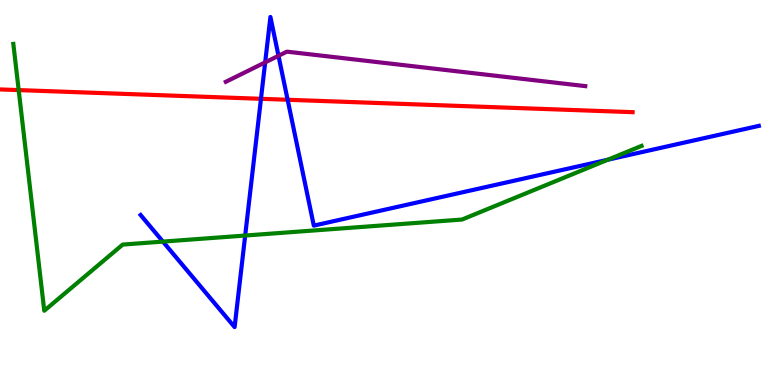[{'lines': ['blue', 'red'], 'intersections': [{'x': 3.37, 'y': 7.43}, {'x': 3.71, 'y': 7.41}]}, {'lines': ['green', 'red'], 'intersections': [{'x': 0.241, 'y': 7.66}]}, {'lines': ['purple', 'red'], 'intersections': []}, {'lines': ['blue', 'green'], 'intersections': [{'x': 2.1, 'y': 3.72}, {'x': 3.16, 'y': 3.88}, {'x': 7.84, 'y': 5.85}]}, {'lines': ['blue', 'purple'], 'intersections': [{'x': 3.42, 'y': 8.38}, {'x': 3.59, 'y': 8.55}]}, {'lines': ['green', 'purple'], 'intersections': []}]